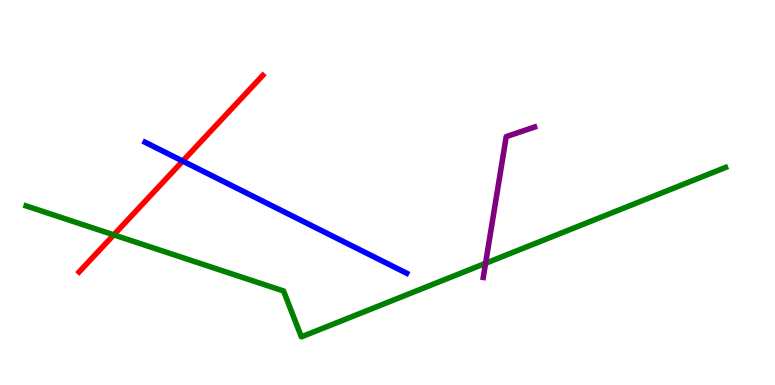[{'lines': ['blue', 'red'], 'intersections': [{'x': 2.36, 'y': 5.82}]}, {'lines': ['green', 'red'], 'intersections': [{'x': 1.47, 'y': 3.9}]}, {'lines': ['purple', 'red'], 'intersections': []}, {'lines': ['blue', 'green'], 'intersections': []}, {'lines': ['blue', 'purple'], 'intersections': []}, {'lines': ['green', 'purple'], 'intersections': [{'x': 6.27, 'y': 3.16}]}]